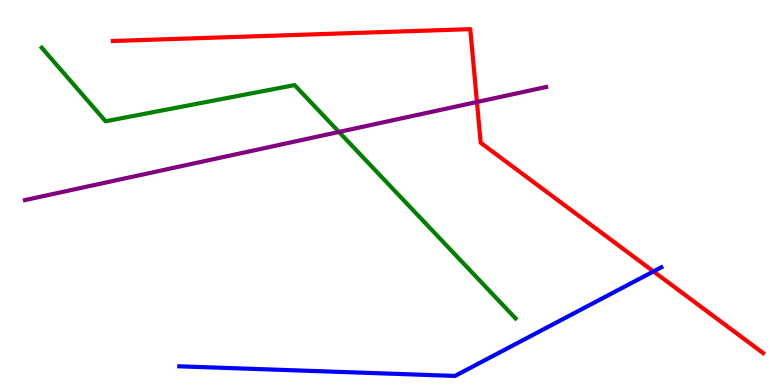[{'lines': ['blue', 'red'], 'intersections': [{'x': 8.43, 'y': 2.95}]}, {'lines': ['green', 'red'], 'intersections': []}, {'lines': ['purple', 'red'], 'intersections': [{'x': 6.15, 'y': 7.35}]}, {'lines': ['blue', 'green'], 'intersections': []}, {'lines': ['blue', 'purple'], 'intersections': []}, {'lines': ['green', 'purple'], 'intersections': [{'x': 4.37, 'y': 6.57}]}]